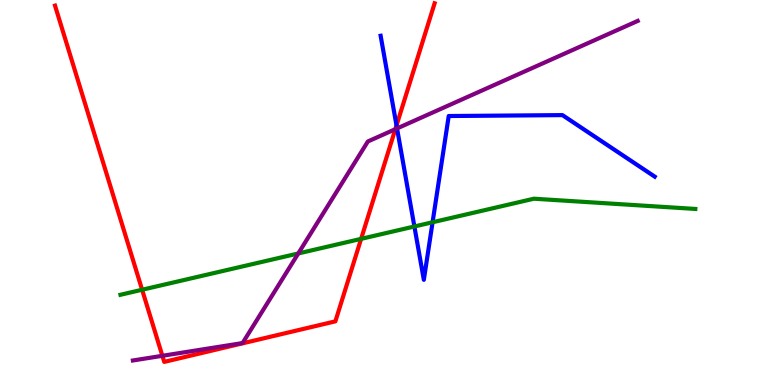[{'lines': ['blue', 'red'], 'intersections': [{'x': 5.12, 'y': 6.74}]}, {'lines': ['green', 'red'], 'intersections': [{'x': 1.83, 'y': 2.47}, {'x': 4.66, 'y': 3.8}]}, {'lines': ['purple', 'red'], 'intersections': [{'x': 2.1, 'y': 0.758}, {'x': 5.1, 'y': 6.64}]}, {'lines': ['blue', 'green'], 'intersections': [{'x': 5.35, 'y': 4.12}, {'x': 5.58, 'y': 4.23}]}, {'lines': ['blue', 'purple'], 'intersections': [{'x': 5.12, 'y': 6.66}]}, {'lines': ['green', 'purple'], 'intersections': [{'x': 3.85, 'y': 3.42}]}]